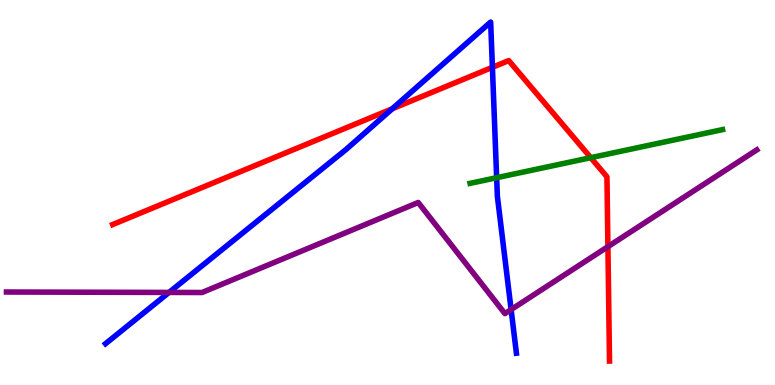[{'lines': ['blue', 'red'], 'intersections': [{'x': 5.06, 'y': 7.17}, {'x': 6.35, 'y': 8.25}]}, {'lines': ['green', 'red'], 'intersections': [{'x': 7.62, 'y': 5.9}]}, {'lines': ['purple', 'red'], 'intersections': [{'x': 7.84, 'y': 3.59}]}, {'lines': ['blue', 'green'], 'intersections': [{'x': 6.41, 'y': 5.38}]}, {'lines': ['blue', 'purple'], 'intersections': [{'x': 2.18, 'y': 2.4}, {'x': 6.6, 'y': 1.96}]}, {'lines': ['green', 'purple'], 'intersections': []}]